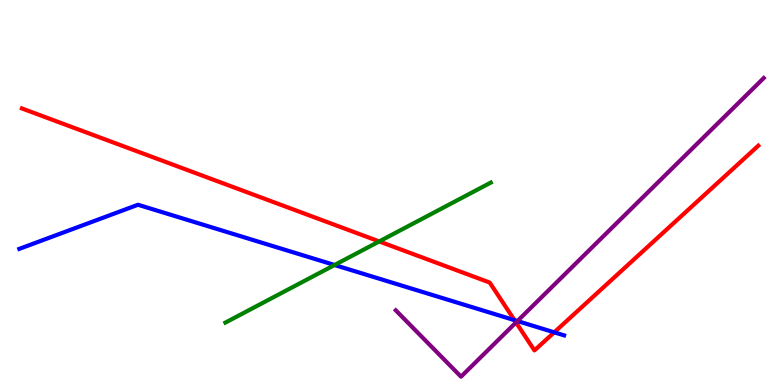[{'lines': ['blue', 'red'], 'intersections': [{'x': 6.64, 'y': 1.68}, {'x': 7.15, 'y': 1.37}]}, {'lines': ['green', 'red'], 'intersections': [{'x': 4.89, 'y': 3.73}]}, {'lines': ['purple', 'red'], 'intersections': [{'x': 6.66, 'y': 1.62}]}, {'lines': ['blue', 'green'], 'intersections': [{'x': 4.32, 'y': 3.12}]}, {'lines': ['blue', 'purple'], 'intersections': [{'x': 6.68, 'y': 1.66}]}, {'lines': ['green', 'purple'], 'intersections': []}]